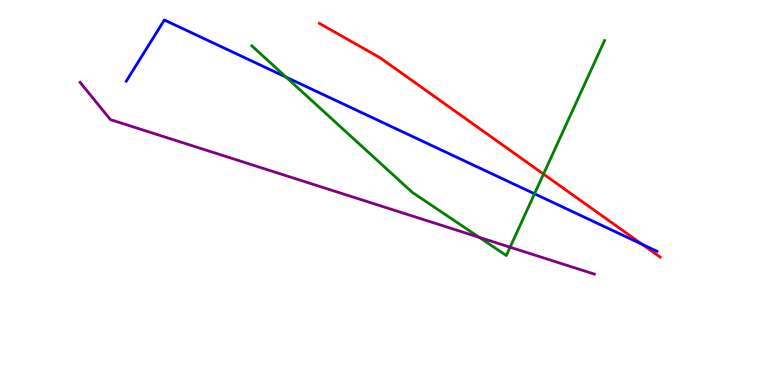[{'lines': ['blue', 'red'], 'intersections': [{'x': 8.29, 'y': 3.65}]}, {'lines': ['green', 'red'], 'intersections': [{'x': 7.01, 'y': 5.48}]}, {'lines': ['purple', 'red'], 'intersections': []}, {'lines': ['blue', 'green'], 'intersections': [{'x': 3.69, 'y': 8.0}, {'x': 6.9, 'y': 4.97}]}, {'lines': ['blue', 'purple'], 'intersections': []}, {'lines': ['green', 'purple'], 'intersections': [{'x': 6.18, 'y': 3.83}, {'x': 6.58, 'y': 3.58}]}]